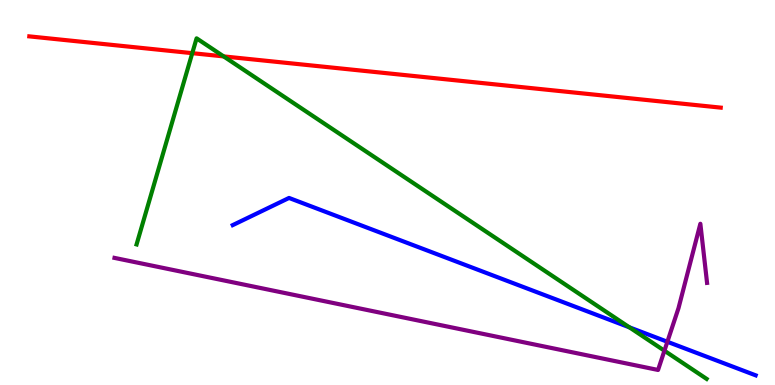[{'lines': ['blue', 'red'], 'intersections': []}, {'lines': ['green', 'red'], 'intersections': [{'x': 2.48, 'y': 8.62}, {'x': 2.89, 'y': 8.54}]}, {'lines': ['purple', 'red'], 'intersections': []}, {'lines': ['blue', 'green'], 'intersections': [{'x': 8.12, 'y': 1.5}]}, {'lines': ['blue', 'purple'], 'intersections': [{'x': 8.61, 'y': 1.12}]}, {'lines': ['green', 'purple'], 'intersections': [{'x': 8.57, 'y': 0.891}]}]